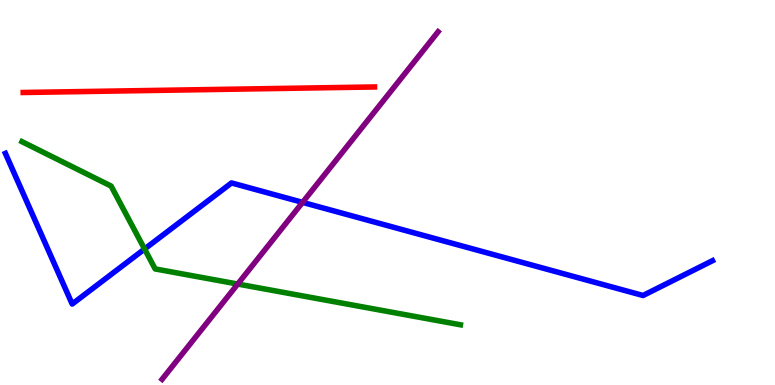[{'lines': ['blue', 'red'], 'intersections': []}, {'lines': ['green', 'red'], 'intersections': []}, {'lines': ['purple', 'red'], 'intersections': []}, {'lines': ['blue', 'green'], 'intersections': [{'x': 1.87, 'y': 3.53}]}, {'lines': ['blue', 'purple'], 'intersections': [{'x': 3.9, 'y': 4.74}]}, {'lines': ['green', 'purple'], 'intersections': [{'x': 3.07, 'y': 2.62}]}]